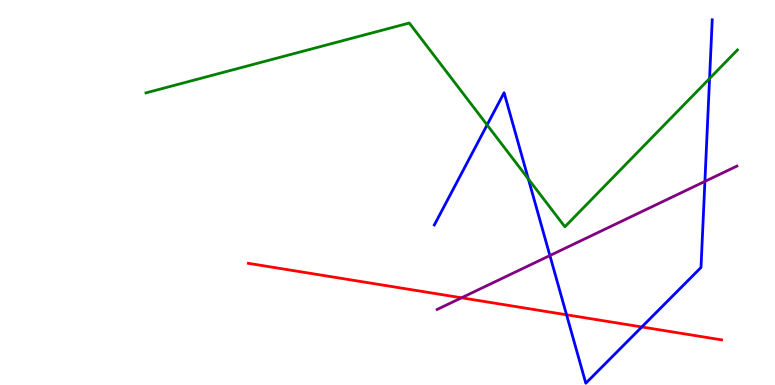[{'lines': ['blue', 'red'], 'intersections': [{'x': 7.31, 'y': 1.82}, {'x': 8.28, 'y': 1.51}]}, {'lines': ['green', 'red'], 'intersections': []}, {'lines': ['purple', 'red'], 'intersections': [{'x': 5.96, 'y': 2.26}]}, {'lines': ['blue', 'green'], 'intersections': [{'x': 6.29, 'y': 6.76}, {'x': 6.82, 'y': 5.35}, {'x': 9.16, 'y': 7.96}]}, {'lines': ['blue', 'purple'], 'intersections': [{'x': 7.1, 'y': 3.36}, {'x': 9.1, 'y': 5.29}]}, {'lines': ['green', 'purple'], 'intersections': []}]